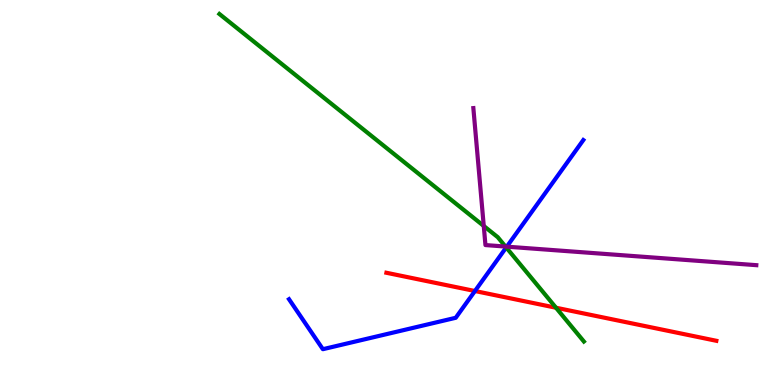[{'lines': ['blue', 'red'], 'intersections': [{'x': 6.13, 'y': 2.44}]}, {'lines': ['green', 'red'], 'intersections': [{'x': 7.17, 'y': 2.01}]}, {'lines': ['purple', 'red'], 'intersections': []}, {'lines': ['blue', 'green'], 'intersections': [{'x': 6.53, 'y': 3.57}]}, {'lines': ['blue', 'purple'], 'intersections': [{'x': 6.54, 'y': 3.59}]}, {'lines': ['green', 'purple'], 'intersections': [{'x': 6.24, 'y': 4.13}, {'x': 6.52, 'y': 3.6}]}]